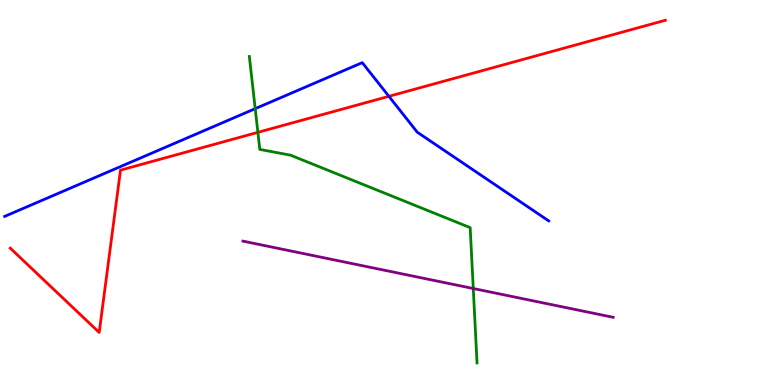[{'lines': ['blue', 'red'], 'intersections': [{'x': 5.02, 'y': 7.5}]}, {'lines': ['green', 'red'], 'intersections': [{'x': 3.33, 'y': 6.56}]}, {'lines': ['purple', 'red'], 'intersections': []}, {'lines': ['blue', 'green'], 'intersections': [{'x': 3.29, 'y': 7.18}]}, {'lines': ['blue', 'purple'], 'intersections': []}, {'lines': ['green', 'purple'], 'intersections': [{'x': 6.11, 'y': 2.51}]}]